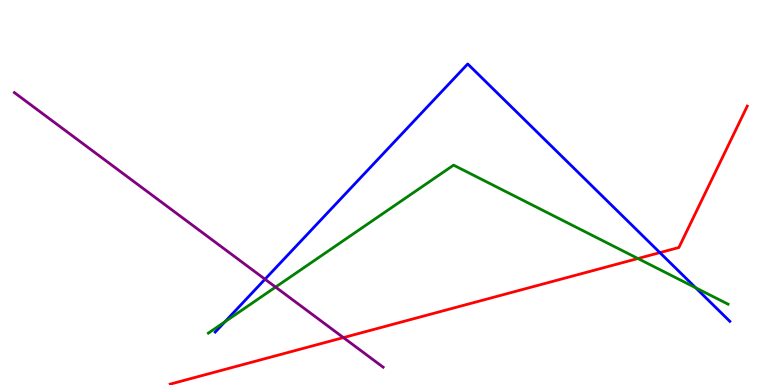[{'lines': ['blue', 'red'], 'intersections': [{'x': 8.51, 'y': 3.44}]}, {'lines': ['green', 'red'], 'intersections': [{'x': 8.23, 'y': 3.29}]}, {'lines': ['purple', 'red'], 'intersections': [{'x': 4.43, 'y': 1.23}]}, {'lines': ['blue', 'green'], 'intersections': [{'x': 2.9, 'y': 1.64}, {'x': 8.98, 'y': 2.53}]}, {'lines': ['blue', 'purple'], 'intersections': [{'x': 3.42, 'y': 2.75}]}, {'lines': ['green', 'purple'], 'intersections': [{'x': 3.56, 'y': 2.54}]}]